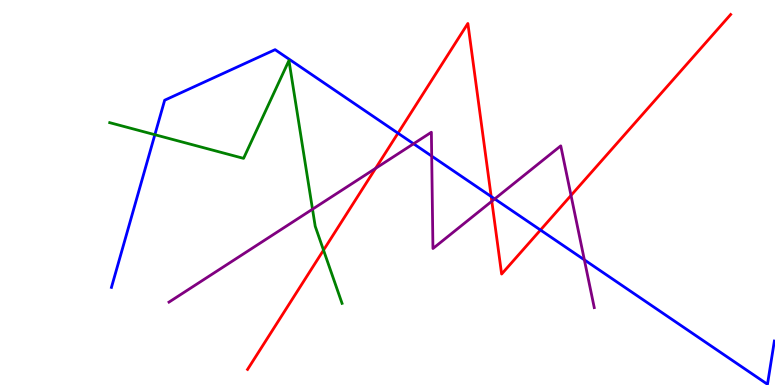[{'lines': ['blue', 'red'], 'intersections': [{'x': 5.14, 'y': 6.54}, {'x': 6.34, 'y': 4.9}, {'x': 6.97, 'y': 4.03}]}, {'lines': ['green', 'red'], 'intersections': [{'x': 4.17, 'y': 3.5}]}, {'lines': ['purple', 'red'], 'intersections': [{'x': 4.85, 'y': 5.63}, {'x': 6.35, 'y': 4.77}, {'x': 7.37, 'y': 4.92}]}, {'lines': ['blue', 'green'], 'intersections': [{'x': 2.0, 'y': 6.5}]}, {'lines': ['blue', 'purple'], 'intersections': [{'x': 5.34, 'y': 6.27}, {'x': 5.57, 'y': 5.95}, {'x': 6.38, 'y': 4.83}, {'x': 7.54, 'y': 3.25}]}, {'lines': ['green', 'purple'], 'intersections': [{'x': 4.03, 'y': 4.57}]}]